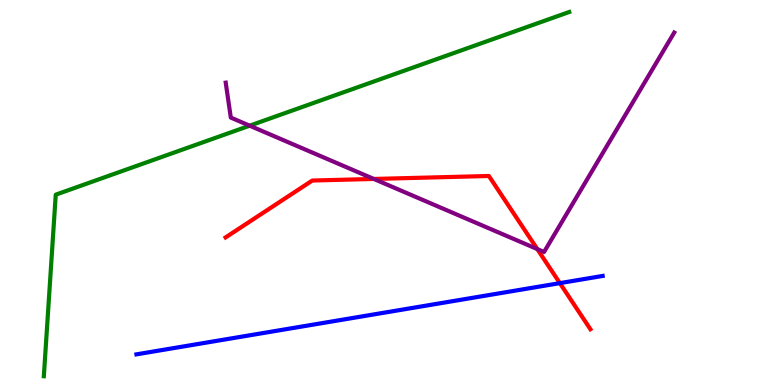[{'lines': ['blue', 'red'], 'intersections': [{'x': 7.22, 'y': 2.65}]}, {'lines': ['green', 'red'], 'intersections': []}, {'lines': ['purple', 'red'], 'intersections': [{'x': 4.82, 'y': 5.35}, {'x': 6.93, 'y': 3.53}]}, {'lines': ['blue', 'green'], 'intersections': []}, {'lines': ['blue', 'purple'], 'intersections': []}, {'lines': ['green', 'purple'], 'intersections': [{'x': 3.22, 'y': 6.74}]}]